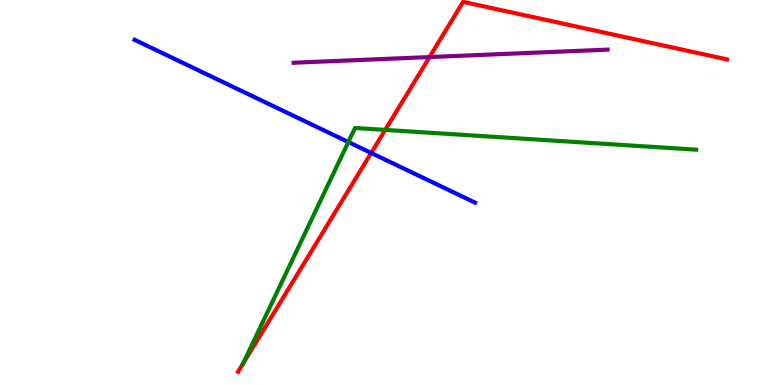[{'lines': ['blue', 'red'], 'intersections': [{'x': 4.79, 'y': 6.03}]}, {'lines': ['green', 'red'], 'intersections': [{'x': 3.14, 'y': 0.559}, {'x': 4.97, 'y': 6.63}]}, {'lines': ['purple', 'red'], 'intersections': [{'x': 5.54, 'y': 8.52}]}, {'lines': ['blue', 'green'], 'intersections': [{'x': 4.49, 'y': 6.31}]}, {'lines': ['blue', 'purple'], 'intersections': []}, {'lines': ['green', 'purple'], 'intersections': []}]